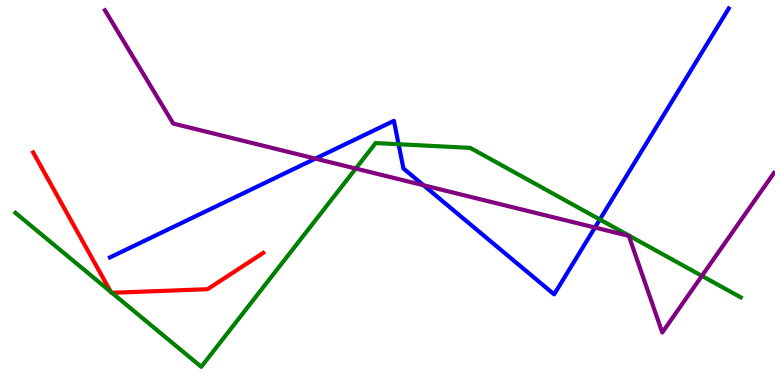[{'lines': ['blue', 'red'], 'intersections': []}, {'lines': ['green', 'red'], 'intersections': [{'x': 1.43, 'y': 2.42}, {'x': 1.44, 'y': 2.4}]}, {'lines': ['purple', 'red'], 'intersections': []}, {'lines': ['blue', 'green'], 'intersections': [{'x': 5.14, 'y': 6.25}, {'x': 7.74, 'y': 4.3}]}, {'lines': ['blue', 'purple'], 'intersections': [{'x': 4.07, 'y': 5.88}, {'x': 5.47, 'y': 5.19}, {'x': 7.68, 'y': 4.09}]}, {'lines': ['green', 'purple'], 'intersections': [{'x': 4.59, 'y': 5.62}, {'x': 9.06, 'y': 2.83}]}]